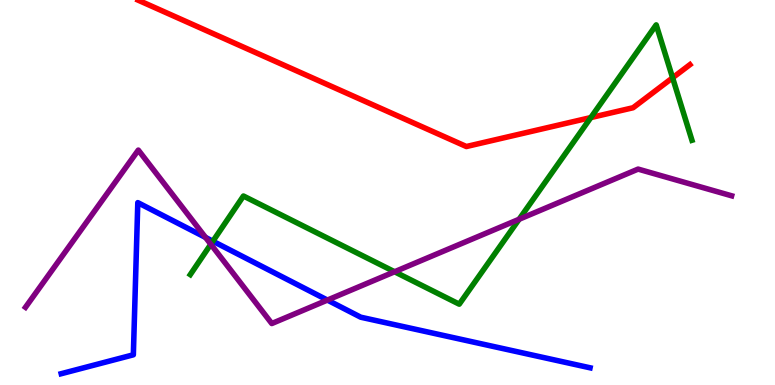[{'lines': ['blue', 'red'], 'intersections': []}, {'lines': ['green', 'red'], 'intersections': [{'x': 7.62, 'y': 6.95}, {'x': 8.68, 'y': 7.98}]}, {'lines': ['purple', 'red'], 'intersections': []}, {'lines': ['blue', 'green'], 'intersections': [{'x': 2.75, 'y': 3.73}]}, {'lines': ['blue', 'purple'], 'intersections': [{'x': 2.65, 'y': 3.83}, {'x': 4.22, 'y': 2.21}]}, {'lines': ['green', 'purple'], 'intersections': [{'x': 2.72, 'y': 3.66}, {'x': 5.09, 'y': 2.94}, {'x': 6.7, 'y': 4.3}]}]